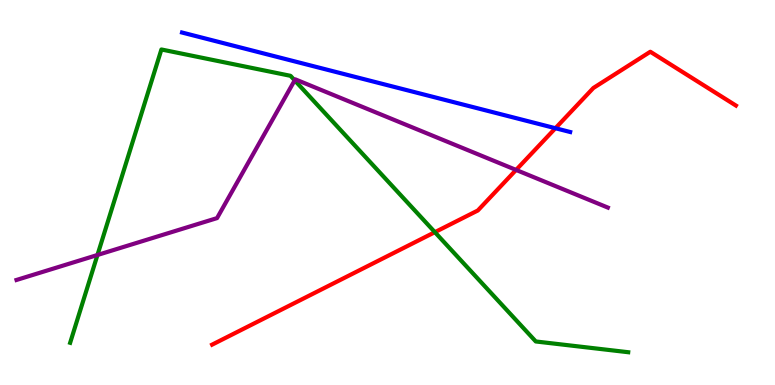[{'lines': ['blue', 'red'], 'intersections': [{'x': 7.17, 'y': 6.67}]}, {'lines': ['green', 'red'], 'intersections': [{'x': 5.61, 'y': 3.97}]}, {'lines': ['purple', 'red'], 'intersections': [{'x': 6.66, 'y': 5.59}]}, {'lines': ['blue', 'green'], 'intersections': []}, {'lines': ['blue', 'purple'], 'intersections': []}, {'lines': ['green', 'purple'], 'intersections': [{'x': 1.26, 'y': 3.38}, {'x': 3.8, 'y': 7.91}]}]